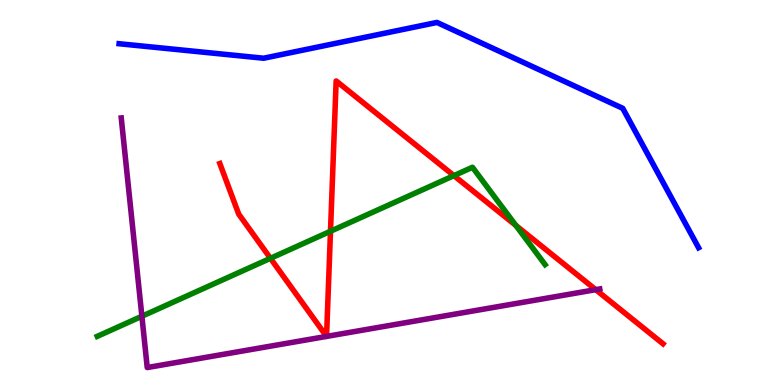[{'lines': ['blue', 'red'], 'intersections': []}, {'lines': ['green', 'red'], 'intersections': [{'x': 3.49, 'y': 3.29}, {'x': 4.26, 'y': 3.99}, {'x': 5.86, 'y': 5.44}, {'x': 6.66, 'y': 4.14}]}, {'lines': ['purple', 'red'], 'intersections': [{'x': 4.21, 'y': 1.26}, {'x': 4.21, 'y': 1.26}, {'x': 7.69, 'y': 2.48}]}, {'lines': ['blue', 'green'], 'intersections': []}, {'lines': ['blue', 'purple'], 'intersections': []}, {'lines': ['green', 'purple'], 'intersections': [{'x': 1.83, 'y': 1.79}]}]